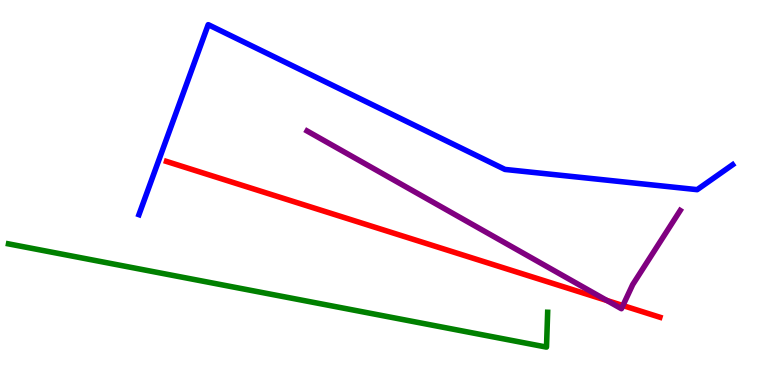[{'lines': ['blue', 'red'], 'intersections': []}, {'lines': ['green', 'red'], 'intersections': []}, {'lines': ['purple', 'red'], 'intersections': [{'x': 7.83, 'y': 2.2}, {'x': 8.04, 'y': 2.06}]}, {'lines': ['blue', 'green'], 'intersections': []}, {'lines': ['blue', 'purple'], 'intersections': []}, {'lines': ['green', 'purple'], 'intersections': []}]